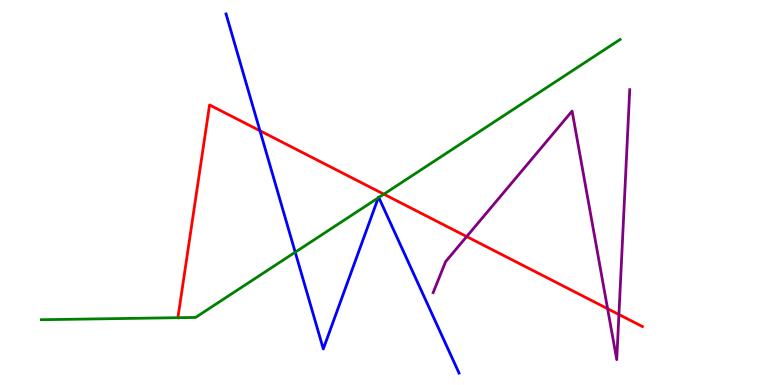[{'lines': ['blue', 'red'], 'intersections': [{'x': 3.35, 'y': 6.6}]}, {'lines': ['green', 'red'], 'intersections': [{'x': 2.3, 'y': 1.75}, {'x': 4.95, 'y': 4.96}]}, {'lines': ['purple', 'red'], 'intersections': [{'x': 6.02, 'y': 3.86}, {'x': 7.84, 'y': 1.98}, {'x': 7.99, 'y': 1.83}]}, {'lines': ['blue', 'green'], 'intersections': [{'x': 3.81, 'y': 3.45}, {'x': 4.88, 'y': 4.86}, {'x': 4.89, 'y': 4.87}]}, {'lines': ['blue', 'purple'], 'intersections': []}, {'lines': ['green', 'purple'], 'intersections': []}]